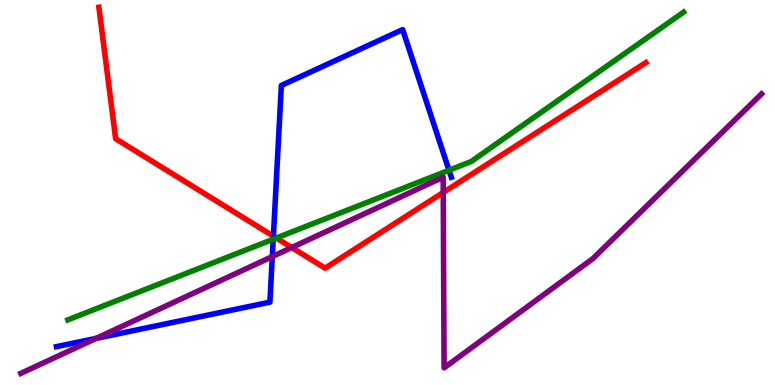[{'lines': ['blue', 'red'], 'intersections': [{'x': 3.53, 'y': 3.87}]}, {'lines': ['green', 'red'], 'intersections': [{'x': 3.57, 'y': 3.82}]}, {'lines': ['purple', 'red'], 'intersections': [{'x': 3.76, 'y': 3.57}, {'x': 5.72, 'y': 5.0}]}, {'lines': ['blue', 'green'], 'intersections': [{'x': 3.53, 'y': 3.79}, {'x': 5.79, 'y': 5.58}]}, {'lines': ['blue', 'purple'], 'intersections': [{'x': 1.24, 'y': 1.21}, {'x': 3.51, 'y': 3.34}]}, {'lines': ['green', 'purple'], 'intersections': []}]